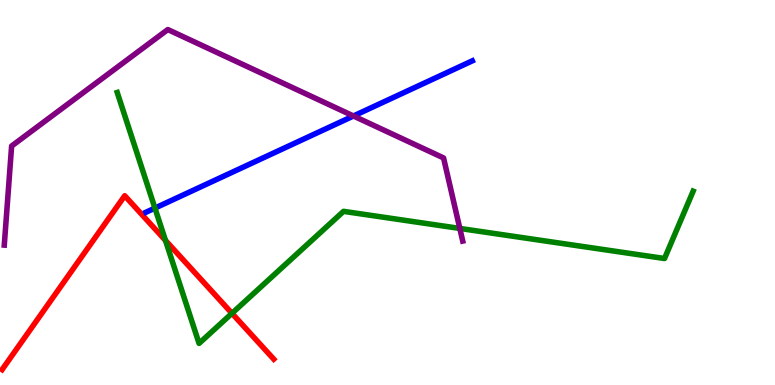[{'lines': ['blue', 'red'], 'intersections': []}, {'lines': ['green', 'red'], 'intersections': [{'x': 2.14, 'y': 3.76}, {'x': 2.99, 'y': 1.86}]}, {'lines': ['purple', 'red'], 'intersections': []}, {'lines': ['blue', 'green'], 'intersections': [{'x': 2.0, 'y': 4.59}]}, {'lines': ['blue', 'purple'], 'intersections': [{'x': 4.56, 'y': 6.99}]}, {'lines': ['green', 'purple'], 'intersections': [{'x': 5.93, 'y': 4.07}]}]